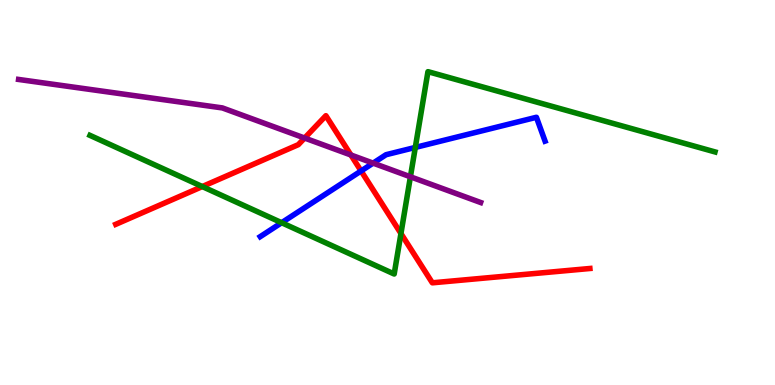[{'lines': ['blue', 'red'], 'intersections': [{'x': 4.66, 'y': 5.56}]}, {'lines': ['green', 'red'], 'intersections': [{'x': 2.61, 'y': 5.15}, {'x': 5.17, 'y': 3.93}]}, {'lines': ['purple', 'red'], 'intersections': [{'x': 3.93, 'y': 6.41}, {'x': 4.53, 'y': 5.97}]}, {'lines': ['blue', 'green'], 'intersections': [{'x': 3.63, 'y': 4.22}, {'x': 5.36, 'y': 6.17}]}, {'lines': ['blue', 'purple'], 'intersections': [{'x': 4.81, 'y': 5.76}]}, {'lines': ['green', 'purple'], 'intersections': [{'x': 5.3, 'y': 5.41}]}]